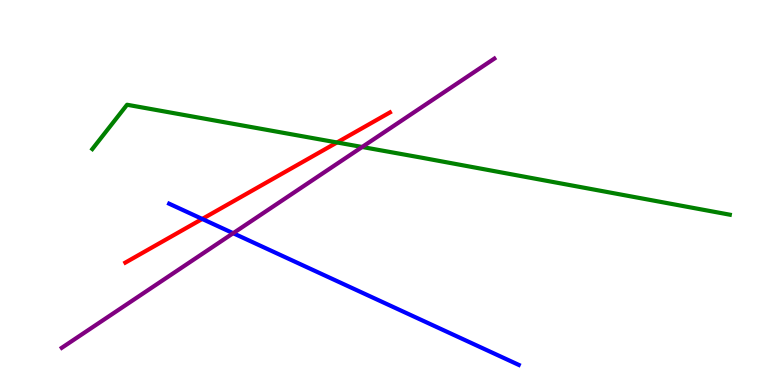[{'lines': ['blue', 'red'], 'intersections': [{'x': 2.61, 'y': 4.31}]}, {'lines': ['green', 'red'], 'intersections': [{'x': 4.35, 'y': 6.3}]}, {'lines': ['purple', 'red'], 'intersections': []}, {'lines': ['blue', 'green'], 'intersections': []}, {'lines': ['blue', 'purple'], 'intersections': [{'x': 3.01, 'y': 3.94}]}, {'lines': ['green', 'purple'], 'intersections': [{'x': 4.67, 'y': 6.18}]}]